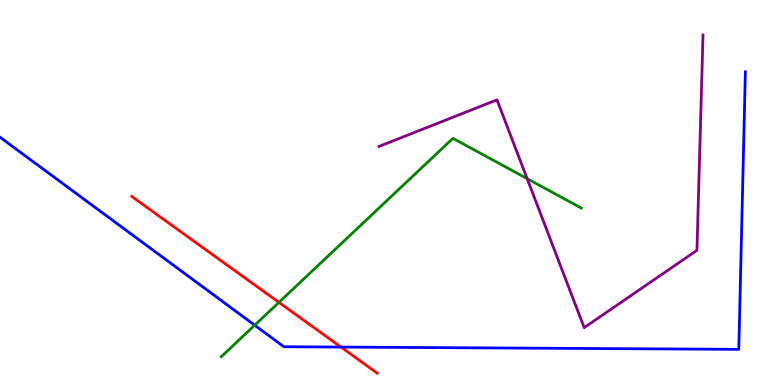[{'lines': ['blue', 'red'], 'intersections': [{'x': 4.4, 'y': 0.985}]}, {'lines': ['green', 'red'], 'intersections': [{'x': 3.6, 'y': 2.15}]}, {'lines': ['purple', 'red'], 'intersections': []}, {'lines': ['blue', 'green'], 'intersections': [{'x': 3.29, 'y': 1.55}]}, {'lines': ['blue', 'purple'], 'intersections': []}, {'lines': ['green', 'purple'], 'intersections': [{'x': 6.8, 'y': 5.36}]}]